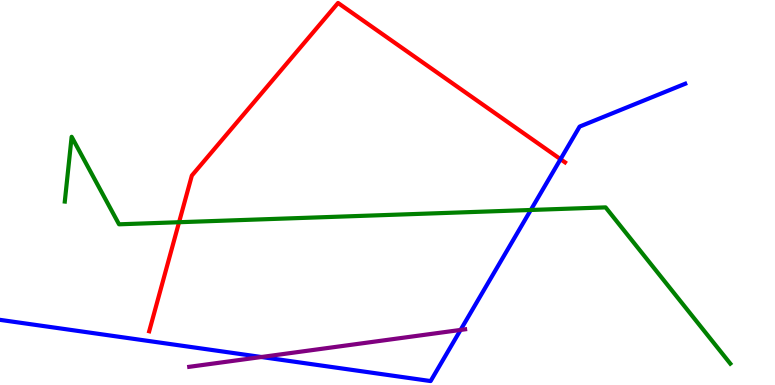[{'lines': ['blue', 'red'], 'intersections': [{'x': 7.23, 'y': 5.87}]}, {'lines': ['green', 'red'], 'intersections': [{'x': 2.31, 'y': 4.23}]}, {'lines': ['purple', 'red'], 'intersections': []}, {'lines': ['blue', 'green'], 'intersections': [{'x': 6.85, 'y': 4.55}]}, {'lines': ['blue', 'purple'], 'intersections': [{'x': 3.37, 'y': 0.727}, {'x': 5.94, 'y': 1.43}]}, {'lines': ['green', 'purple'], 'intersections': []}]